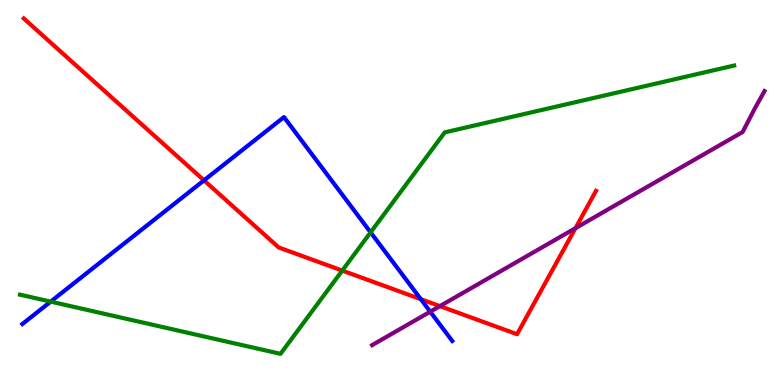[{'lines': ['blue', 'red'], 'intersections': [{'x': 2.63, 'y': 5.32}, {'x': 5.43, 'y': 2.23}]}, {'lines': ['green', 'red'], 'intersections': [{'x': 4.42, 'y': 2.97}]}, {'lines': ['purple', 'red'], 'intersections': [{'x': 5.68, 'y': 2.05}, {'x': 7.43, 'y': 4.07}]}, {'lines': ['blue', 'green'], 'intersections': [{'x': 0.654, 'y': 2.17}, {'x': 4.78, 'y': 3.96}]}, {'lines': ['blue', 'purple'], 'intersections': [{'x': 5.55, 'y': 1.9}]}, {'lines': ['green', 'purple'], 'intersections': []}]